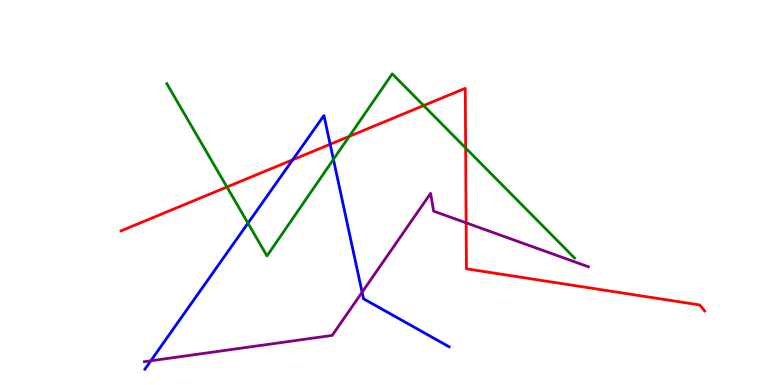[{'lines': ['blue', 'red'], 'intersections': [{'x': 3.78, 'y': 5.85}, {'x': 4.26, 'y': 6.25}]}, {'lines': ['green', 'red'], 'intersections': [{'x': 2.93, 'y': 5.14}, {'x': 4.51, 'y': 6.46}, {'x': 5.47, 'y': 7.26}, {'x': 6.01, 'y': 6.16}]}, {'lines': ['purple', 'red'], 'intersections': [{'x': 6.01, 'y': 4.21}]}, {'lines': ['blue', 'green'], 'intersections': [{'x': 3.2, 'y': 4.2}, {'x': 4.3, 'y': 5.86}]}, {'lines': ['blue', 'purple'], 'intersections': [{'x': 1.95, 'y': 0.629}, {'x': 4.67, 'y': 2.41}]}, {'lines': ['green', 'purple'], 'intersections': []}]